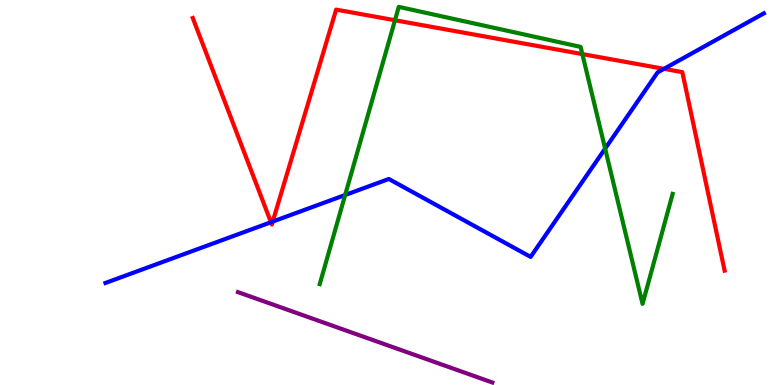[{'lines': ['blue', 'red'], 'intersections': [{'x': 3.5, 'y': 4.23}, {'x': 3.52, 'y': 4.24}, {'x': 8.57, 'y': 8.21}]}, {'lines': ['green', 'red'], 'intersections': [{'x': 5.1, 'y': 9.47}, {'x': 7.51, 'y': 8.59}]}, {'lines': ['purple', 'red'], 'intersections': []}, {'lines': ['blue', 'green'], 'intersections': [{'x': 4.45, 'y': 4.94}, {'x': 7.81, 'y': 6.14}]}, {'lines': ['blue', 'purple'], 'intersections': []}, {'lines': ['green', 'purple'], 'intersections': []}]